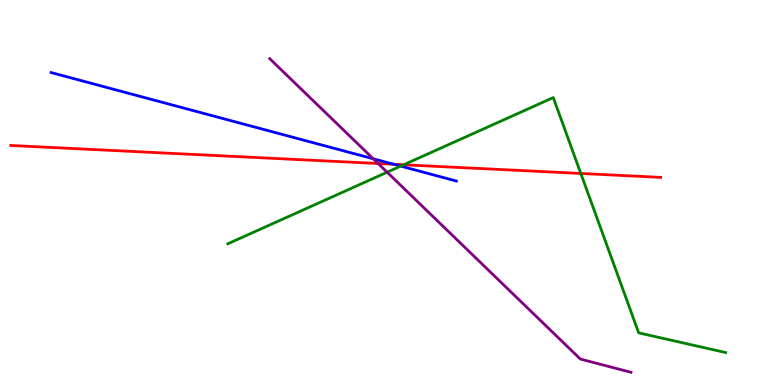[{'lines': ['blue', 'red'], 'intersections': [{'x': 5.08, 'y': 5.73}]}, {'lines': ['green', 'red'], 'intersections': [{'x': 5.21, 'y': 5.72}, {'x': 7.49, 'y': 5.49}]}, {'lines': ['purple', 'red'], 'intersections': [{'x': 4.88, 'y': 5.75}]}, {'lines': ['blue', 'green'], 'intersections': [{'x': 5.17, 'y': 5.68}]}, {'lines': ['blue', 'purple'], 'intersections': [{'x': 4.82, 'y': 5.88}]}, {'lines': ['green', 'purple'], 'intersections': [{'x': 5.0, 'y': 5.53}]}]